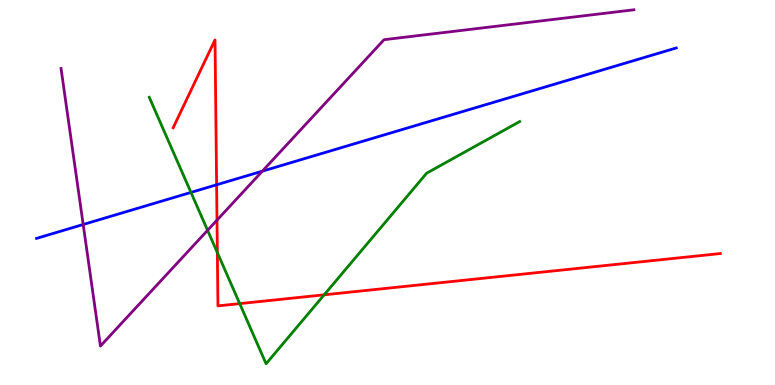[{'lines': ['blue', 'red'], 'intersections': [{'x': 2.79, 'y': 5.2}]}, {'lines': ['green', 'red'], 'intersections': [{'x': 2.8, 'y': 3.44}, {'x': 3.09, 'y': 2.11}, {'x': 4.18, 'y': 2.34}]}, {'lines': ['purple', 'red'], 'intersections': [{'x': 2.8, 'y': 4.28}]}, {'lines': ['blue', 'green'], 'intersections': [{'x': 2.46, 'y': 5.0}]}, {'lines': ['blue', 'purple'], 'intersections': [{'x': 1.07, 'y': 4.17}, {'x': 3.38, 'y': 5.55}]}, {'lines': ['green', 'purple'], 'intersections': [{'x': 2.68, 'y': 4.02}]}]